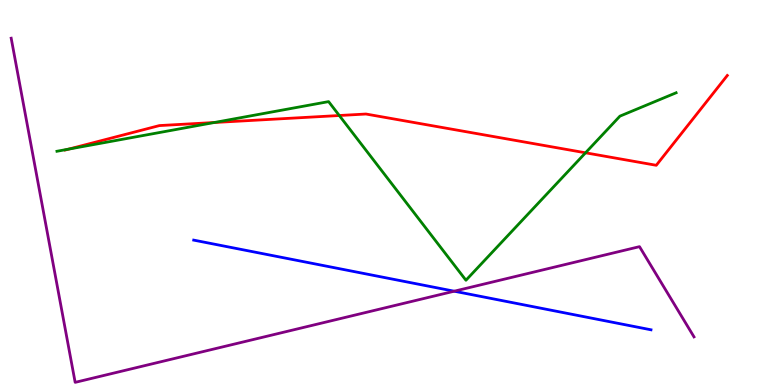[{'lines': ['blue', 'red'], 'intersections': []}, {'lines': ['green', 'red'], 'intersections': [{'x': 0.885, 'y': 6.13}, {'x': 2.77, 'y': 6.82}, {'x': 4.38, 'y': 7.0}, {'x': 7.56, 'y': 6.03}]}, {'lines': ['purple', 'red'], 'intersections': []}, {'lines': ['blue', 'green'], 'intersections': []}, {'lines': ['blue', 'purple'], 'intersections': [{'x': 5.86, 'y': 2.44}]}, {'lines': ['green', 'purple'], 'intersections': []}]